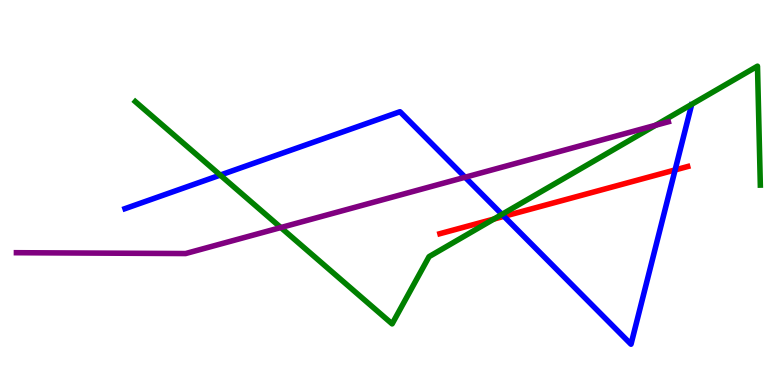[{'lines': ['blue', 'red'], 'intersections': [{'x': 6.5, 'y': 4.38}, {'x': 8.71, 'y': 5.59}]}, {'lines': ['green', 'red'], 'intersections': [{'x': 6.37, 'y': 4.31}]}, {'lines': ['purple', 'red'], 'intersections': []}, {'lines': ['blue', 'green'], 'intersections': [{'x': 2.84, 'y': 5.45}, {'x': 6.48, 'y': 4.43}]}, {'lines': ['blue', 'purple'], 'intersections': [{'x': 6.0, 'y': 5.4}]}, {'lines': ['green', 'purple'], 'intersections': [{'x': 3.62, 'y': 4.09}, {'x': 8.46, 'y': 6.75}]}]